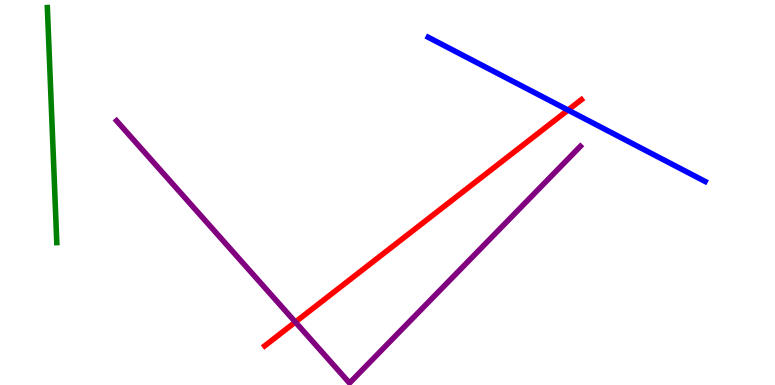[{'lines': ['blue', 'red'], 'intersections': [{'x': 7.33, 'y': 7.14}]}, {'lines': ['green', 'red'], 'intersections': []}, {'lines': ['purple', 'red'], 'intersections': [{'x': 3.81, 'y': 1.64}]}, {'lines': ['blue', 'green'], 'intersections': []}, {'lines': ['blue', 'purple'], 'intersections': []}, {'lines': ['green', 'purple'], 'intersections': []}]